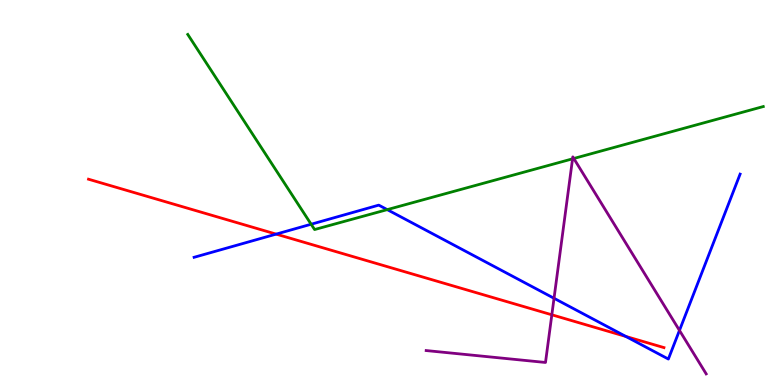[{'lines': ['blue', 'red'], 'intersections': [{'x': 3.56, 'y': 3.92}, {'x': 8.08, 'y': 1.26}]}, {'lines': ['green', 'red'], 'intersections': []}, {'lines': ['purple', 'red'], 'intersections': [{'x': 7.12, 'y': 1.82}]}, {'lines': ['blue', 'green'], 'intersections': [{'x': 4.01, 'y': 4.18}, {'x': 5.0, 'y': 4.56}]}, {'lines': ['blue', 'purple'], 'intersections': [{'x': 7.15, 'y': 2.25}, {'x': 8.77, 'y': 1.42}]}, {'lines': ['green', 'purple'], 'intersections': [{'x': 7.39, 'y': 5.87}, {'x': 7.4, 'y': 5.88}]}]